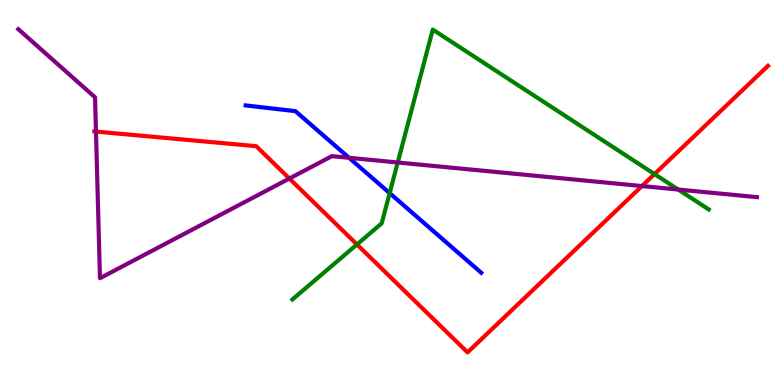[{'lines': ['blue', 'red'], 'intersections': []}, {'lines': ['green', 'red'], 'intersections': [{'x': 4.61, 'y': 3.65}, {'x': 8.45, 'y': 5.48}]}, {'lines': ['purple', 'red'], 'intersections': [{'x': 1.24, 'y': 6.58}, {'x': 3.73, 'y': 5.36}, {'x': 8.28, 'y': 5.17}]}, {'lines': ['blue', 'green'], 'intersections': [{'x': 5.03, 'y': 4.98}]}, {'lines': ['blue', 'purple'], 'intersections': [{'x': 4.5, 'y': 5.9}]}, {'lines': ['green', 'purple'], 'intersections': [{'x': 5.13, 'y': 5.78}, {'x': 8.75, 'y': 5.08}]}]